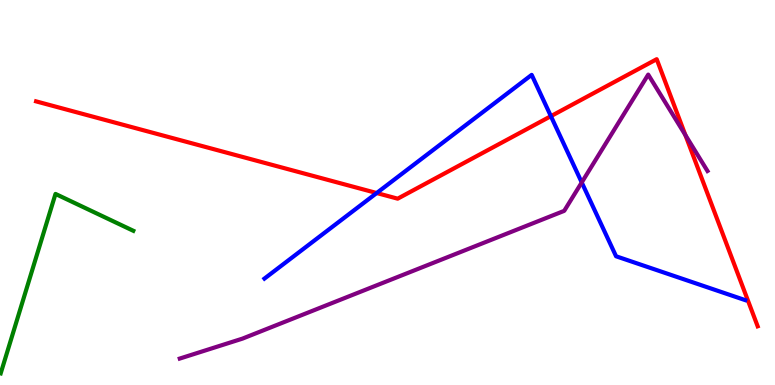[{'lines': ['blue', 'red'], 'intersections': [{'x': 4.86, 'y': 4.99}, {'x': 7.11, 'y': 6.98}]}, {'lines': ['green', 'red'], 'intersections': []}, {'lines': ['purple', 'red'], 'intersections': [{'x': 8.84, 'y': 6.49}]}, {'lines': ['blue', 'green'], 'intersections': []}, {'lines': ['blue', 'purple'], 'intersections': [{'x': 7.51, 'y': 5.26}]}, {'lines': ['green', 'purple'], 'intersections': []}]